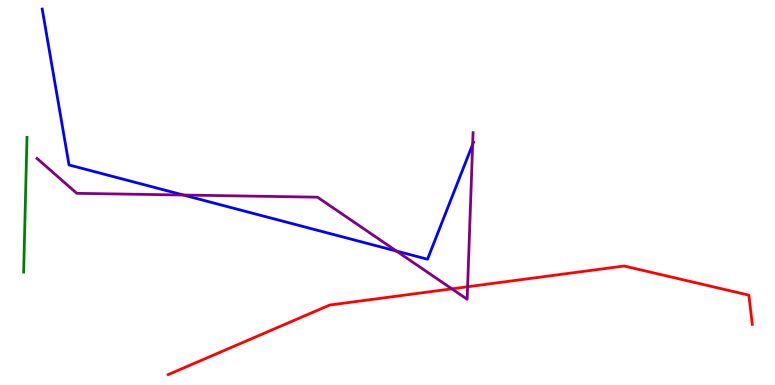[{'lines': ['blue', 'red'], 'intersections': []}, {'lines': ['green', 'red'], 'intersections': []}, {'lines': ['purple', 'red'], 'intersections': [{'x': 5.83, 'y': 2.5}, {'x': 6.03, 'y': 2.55}]}, {'lines': ['blue', 'green'], 'intersections': []}, {'lines': ['blue', 'purple'], 'intersections': [{'x': 2.37, 'y': 4.93}, {'x': 5.12, 'y': 3.48}, {'x': 6.1, 'y': 6.25}]}, {'lines': ['green', 'purple'], 'intersections': []}]